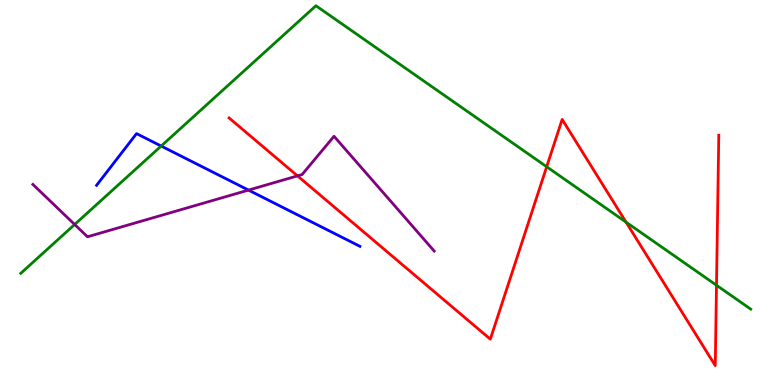[{'lines': ['blue', 'red'], 'intersections': []}, {'lines': ['green', 'red'], 'intersections': [{'x': 7.05, 'y': 5.67}, {'x': 8.08, 'y': 4.23}, {'x': 9.25, 'y': 2.59}]}, {'lines': ['purple', 'red'], 'intersections': [{'x': 3.84, 'y': 5.43}]}, {'lines': ['blue', 'green'], 'intersections': [{'x': 2.08, 'y': 6.21}]}, {'lines': ['blue', 'purple'], 'intersections': [{'x': 3.21, 'y': 5.06}]}, {'lines': ['green', 'purple'], 'intersections': [{'x': 0.963, 'y': 4.17}]}]